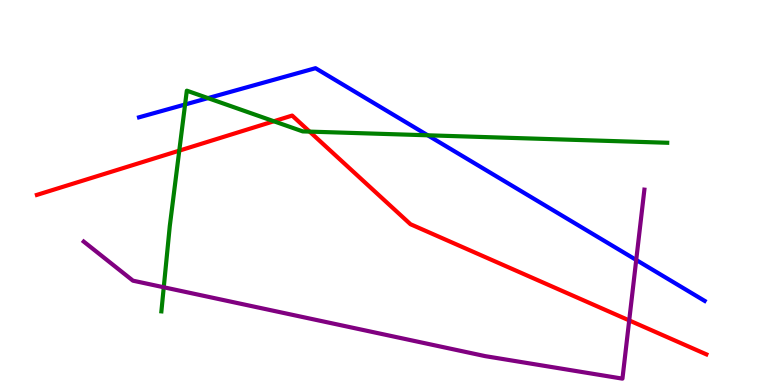[{'lines': ['blue', 'red'], 'intersections': []}, {'lines': ['green', 'red'], 'intersections': [{'x': 2.31, 'y': 6.09}, {'x': 3.53, 'y': 6.85}, {'x': 4.0, 'y': 6.58}]}, {'lines': ['purple', 'red'], 'intersections': [{'x': 8.12, 'y': 1.68}]}, {'lines': ['blue', 'green'], 'intersections': [{'x': 2.39, 'y': 7.29}, {'x': 2.68, 'y': 7.45}, {'x': 5.52, 'y': 6.49}]}, {'lines': ['blue', 'purple'], 'intersections': [{'x': 8.21, 'y': 3.25}]}, {'lines': ['green', 'purple'], 'intersections': [{'x': 2.11, 'y': 2.54}]}]